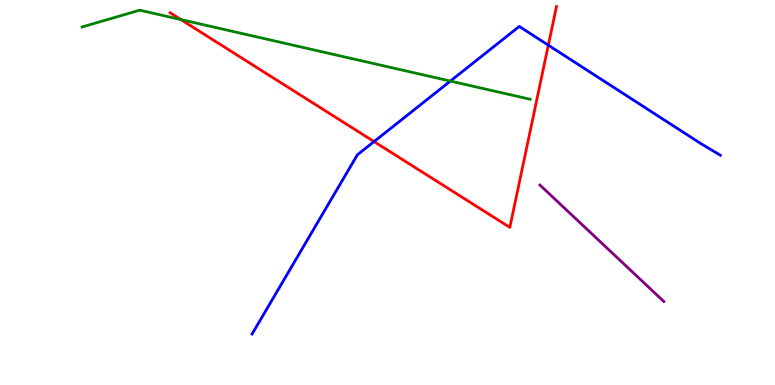[{'lines': ['blue', 'red'], 'intersections': [{'x': 4.83, 'y': 6.32}, {'x': 7.08, 'y': 8.83}]}, {'lines': ['green', 'red'], 'intersections': [{'x': 2.33, 'y': 9.49}]}, {'lines': ['purple', 'red'], 'intersections': []}, {'lines': ['blue', 'green'], 'intersections': [{'x': 5.81, 'y': 7.89}]}, {'lines': ['blue', 'purple'], 'intersections': []}, {'lines': ['green', 'purple'], 'intersections': []}]